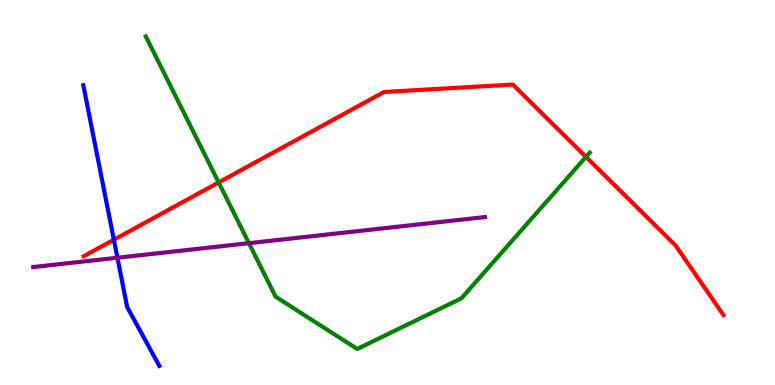[{'lines': ['blue', 'red'], 'intersections': [{'x': 1.47, 'y': 3.77}]}, {'lines': ['green', 'red'], 'intersections': [{'x': 2.82, 'y': 5.26}, {'x': 7.56, 'y': 5.93}]}, {'lines': ['purple', 'red'], 'intersections': []}, {'lines': ['blue', 'green'], 'intersections': []}, {'lines': ['blue', 'purple'], 'intersections': [{'x': 1.52, 'y': 3.31}]}, {'lines': ['green', 'purple'], 'intersections': [{'x': 3.21, 'y': 3.68}]}]